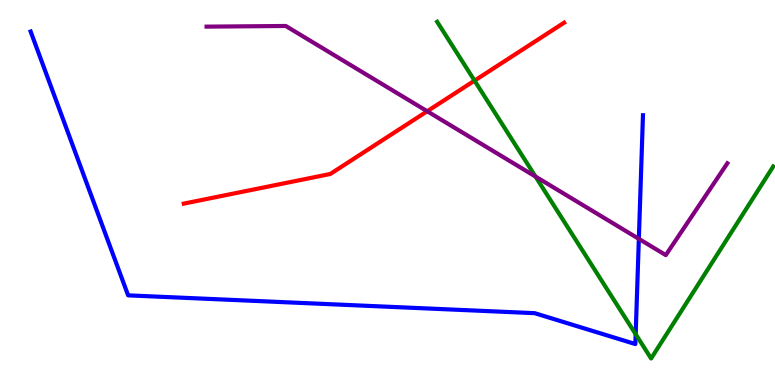[{'lines': ['blue', 'red'], 'intersections': []}, {'lines': ['green', 'red'], 'intersections': [{'x': 6.12, 'y': 7.91}]}, {'lines': ['purple', 'red'], 'intersections': [{'x': 5.51, 'y': 7.11}]}, {'lines': ['blue', 'green'], 'intersections': [{'x': 8.2, 'y': 1.32}]}, {'lines': ['blue', 'purple'], 'intersections': [{'x': 8.24, 'y': 3.8}]}, {'lines': ['green', 'purple'], 'intersections': [{'x': 6.91, 'y': 5.41}]}]